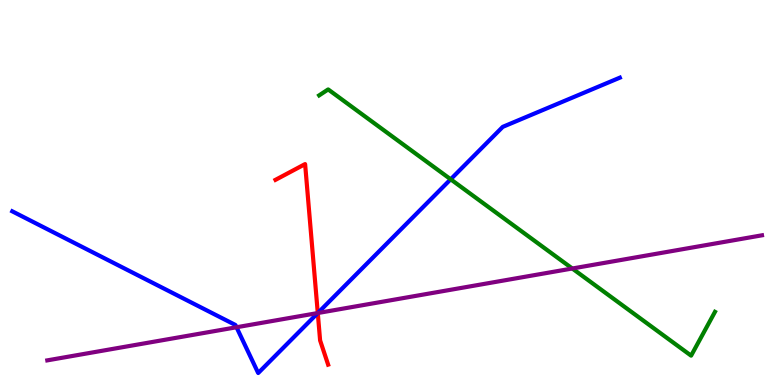[{'lines': ['blue', 'red'], 'intersections': [{'x': 4.1, 'y': 1.87}]}, {'lines': ['green', 'red'], 'intersections': []}, {'lines': ['purple', 'red'], 'intersections': [{'x': 4.1, 'y': 1.87}]}, {'lines': ['blue', 'green'], 'intersections': [{'x': 5.82, 'y': 5.34}]}, {'lines': ['blue', 'purple'], 'intersections': [{'x': 3.05, 'y': 1.5}, {'x': 4.1, 'y': 1.87}]}, {'lines': ['green', 'purple'], 'intersections': [{'x': 7.38, 'y': 3.03}]}]